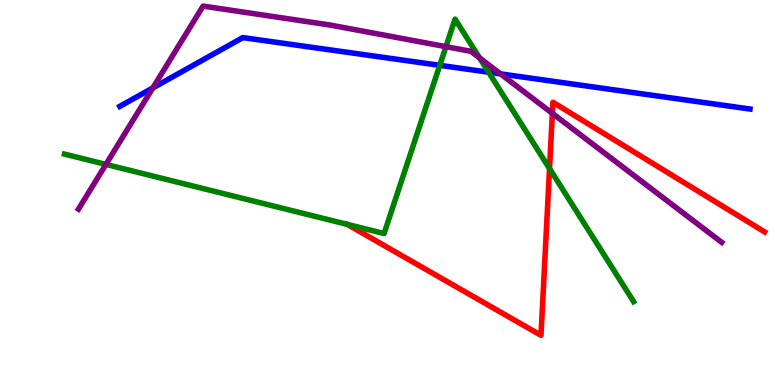[{'lines': ['blue', 'red'], 'intersections': []}, {'lines': ['green', 'red'], 'intersections': [{'x': 7.09, 'y': 5.62}]}, {'lines': ['purple', 'red'], 'intersections': [{'x': 7.13, 'y': 7.06}]}, {'lines': ['blue', 'green'], 'intersections': [{'x': 5.67, 'y': 8.3}, {'x': 6.3, 'y': 8.12}]}, {'lines': ['blue', 'purple'], 'intersections': [{'x': 1.97, 'y': 7.72}, {'x': 6.46, 'y': 8.08}]}, {'lines': ['green', 'purple'], 'intersections': [{'x': 1.37, 'y': 5.73}, {'x': 5.75, 'y': 8.79}, {'x': 6.19, 'y': 8.49}]}]